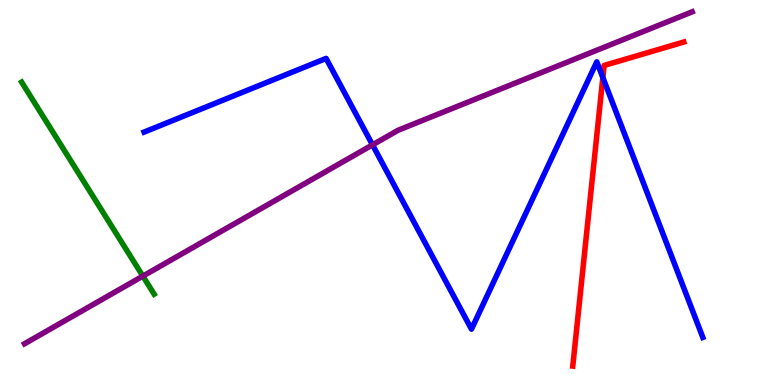[{'lines': ['blue', 'red'], 'intersections': [{'x': 7.78, 'y': 7.99}]}, {'lines': ['green', 'red'], 'intersections': []}, {'lines': ['purple', 'red'], 'intersections': []}, {'lines': ['blue', 'green'], 'intersections': []}, {'lines': ['blue', 'purple'], 'intersections': [{'x': 4.81, 'y': 6.24}]}, {'lines': ['green', 'purple'], 'intersections': [{'x': 1.84, 'y': 2.83}]}]